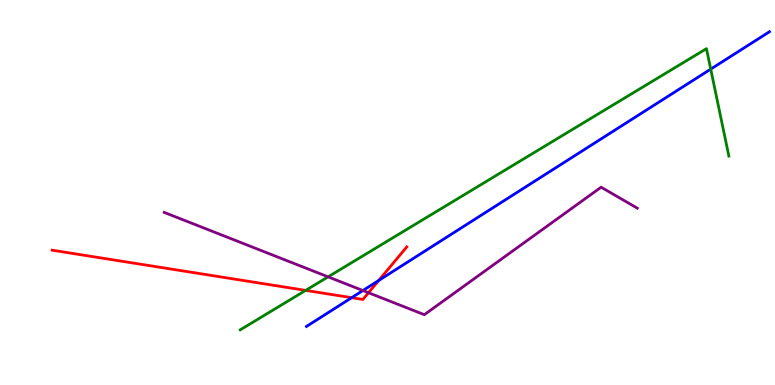[{'lines': ['blue', 'red'], 'intersections': [{'x': 4.54, 'y': 2.27}, {'x': 4.89, 'y': 2.72}]}, {'lines': ['green', 'red'], 'intersections': [{'x': 3.94, 'y': 2.46}]}, {'lines': ['purple', 'red'], 'intersections': [{'x': 4.75, 'y': 2.4}]}, {'lines': ['blue', 'green'], 'intersections': [{'x': 9.17, 'y': 8.2}]}, {'lines': ['blue', 'purple'], 'intersections': [{'x': 4.68, 'y': 2.45}]}, {'lines': ['green', 'purple'], 'intersections': [{'x': 4.23, 'y': 2.81}]}]